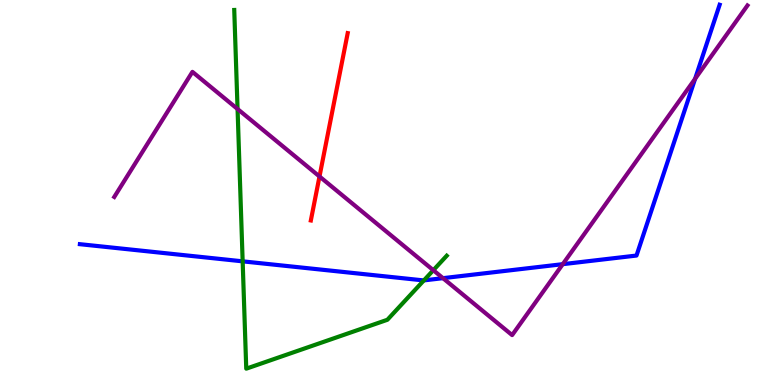[{'lines': ['blue', 'red'], 'intersections': []}, {'lines': ['green', 'red'], 'intersections': []}, {'lines': ['purple', 'red'], 'intersections': [{'x': 4.12, 'y': 5.42}]}, {'lines': ['blue', 'green'], 'intersections': [{'x': 3.13, 'y': 3.21}, {'x': 5.47, 'y': 2.72}]}, {'lines': ['blue', 'purple'], 'intersections': [{'x': 5.72, 'y': 2.78}, {'x': 7.26, 'y': 3.14}, {'x': 8.97, 'y': 7.95}]}, {'lines': ['green', 'purple'], 'intersections': [{'x': 3.07, 'y': 7.17}, {'x': 5.59, 'y': 2.98}]}]